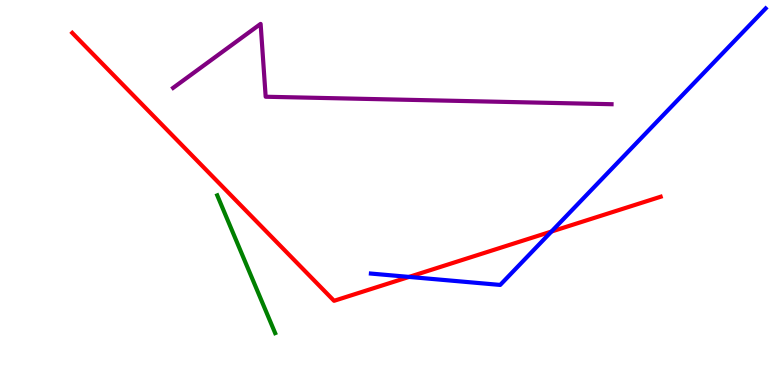[{'lines': ['blue', 'red'], 'intersections': [{'x': 5.28, 'y': 2.81}, {'x': 7.12, 'y': 3.99}]}, {'lines': ['green', 'red'], 'intersections': []}, {'lines': ['purple', 'red'], 'intersections': []}, {'lines': ['blue', 'green'], 'intersections': []}, {'lines': ['blue', 'purple'], 'intersections': []}, {'lines': ['green', 'purple'], 'intersections': []}]